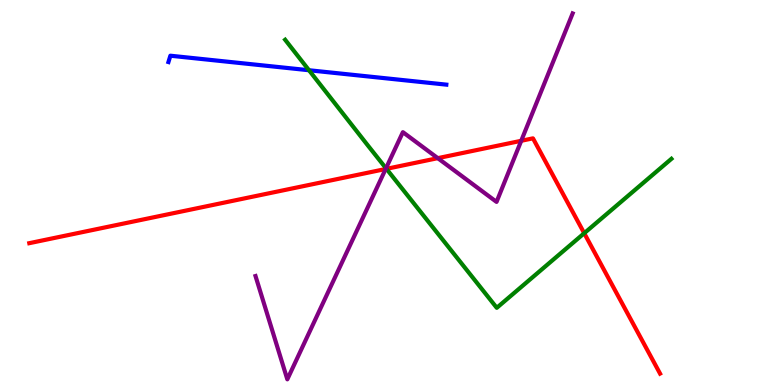[{'lines': ['blue', 'red'], 'intersections': []}, {'lines': ['green', 'red'], 'intersections': [{'x': 4.99, 'y': 5.61}, {'x': 7.54, 'y': 3.94}]}, {'lines': ['purple', 'red'], 'intersections': [{'x': 4.98, 'y': 5.61}, {'x': 5.65, 'y': 5.89}, {'x': 6.73, 'y': 6.34}]}, {'lines': ['blue', 'green'], 'intersections': [{'x': 3.99, 'y': 8.18}]}, {'lines': ['blue', 'purple'], 'intersections': []}, {'lines': ['green', 'purple'], 'intersections': [{'x': 4.98, 'y': 5.63}]}]